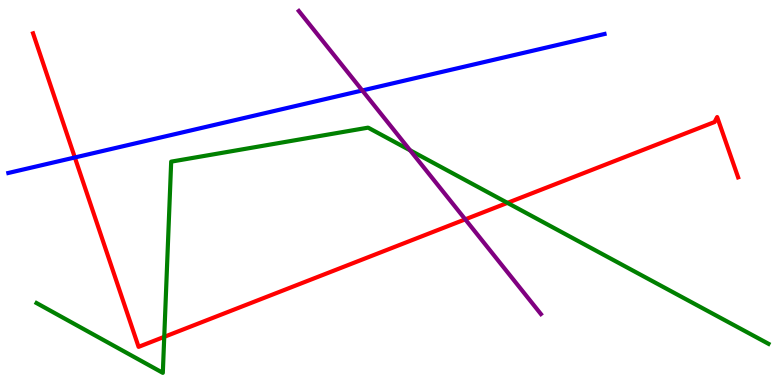[{'lines': ['blue', 'red'], 'intersections': [{'x': 0.966, 'y': 5.91}]}, {'lines': ['green', 'red'], 'intersections': [{'x': 2.12, 'y': 1.25}, {'x': 6.55, 'y': 4.73}]}, {'lines': ['purple', 'red'], 'intersections': [{'x': 6.0, 'y': 4.3}]}, {'lines': ['blue', 'green'], 'intersections': []}, {'lines': ['blue', 'purple'], 'intersections': [{'x': 4.67, 'y': 7.65}]}, {'lines': ['green', 'purple'], 'intersections': [{'x': 5.29, 'y': 6.1}]}]